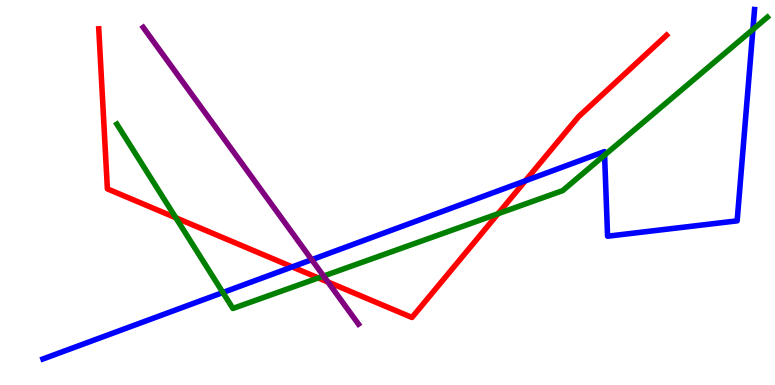[{'lines': ['blue', 'red'], 'intersections': [{'x': 3.77, 'y': 3.07}, {'x': 6.78, 'y': 5.3}]}, {'lines': ['green', 'red'], 'intersections': [{'x': 2.27, 'y': 4.34}, {'x': 4.11, 'y': 2.78}, {'x': 6.43, 'y': 4.45}]}, {'lines': ['purple', 'red'], 'intersections': [{'x': 4.23, 'y': 2.68}]}, {'lines': ['blue', 'green'], 'intersections': [{'x': 2.88, 'y': 2.4}, {'x': 7.8, 'y': 5.97}, {'x': 9.71, 'y': 9.23}]}, {'lines': ['blue', 'purple'], 'intersections': [{'x': 4.02, 'y': 3.25}]}, {'lines': ['green', 'purple'], 'intersections': [{'x': 4.18, 'y': 2.83}]}]